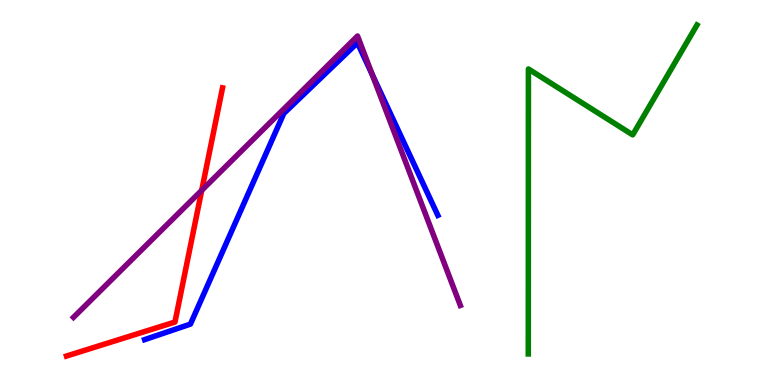[{'lines': ['blue', 'red'], 'intersections': []}, {'lines': ['green', 'red'], 'intersections': []}, {'lines': ['purple', 'red'], 'intersections': [{'x': 2.6, 'y': 5.06}]}, {'lines': ['blue', 'green'], 'intersections': []}, {'lines': ['blue', 'purple'], 'intersections': [{'x': 4.8, 'y': 8.06}]}, {'lines': ['green', 'purple'], 'intersections': []}]